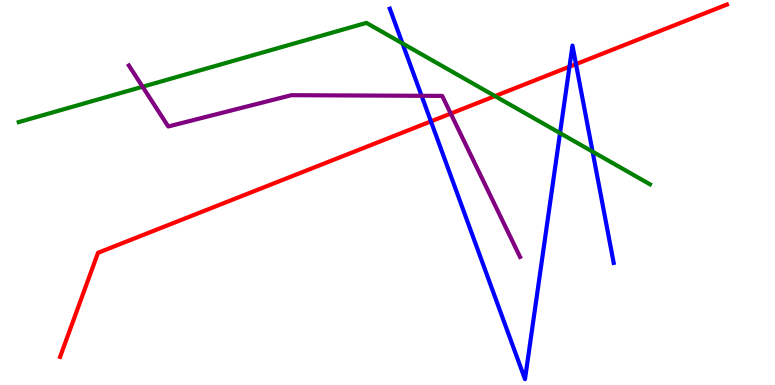[{'lines': ['blue', 'red'], 'intersections': [{'x': 5.56, 'y': 6.85}, {'x': 7.35, 'y': 8.27}, {'x': 7.43, 'y': 8.33}]}, {'lines': ['green', 'red'], 'intersections': [{'x': 6.39, 'y': 7.5}]}, {'lines': ['purple', 'red'], 'intersections': [{'x': 5.82, 'y': 7.05}]}, {'lines': ['blue', 'green'], 'intersections': [{'x': 5.19, 'y': 8.87}, {'x': 7.23, 'y': 6.54}, {'x': 7.65, 'y': 6.06}]}, {'lines': ['blue', 'purple'], 'intersections': [{'x': 5.44, 'y': 7.51}]}, {'lines': ['green', 'purple'], 'intersections': [{'x': 1.84, 'y': 7.75}]}]